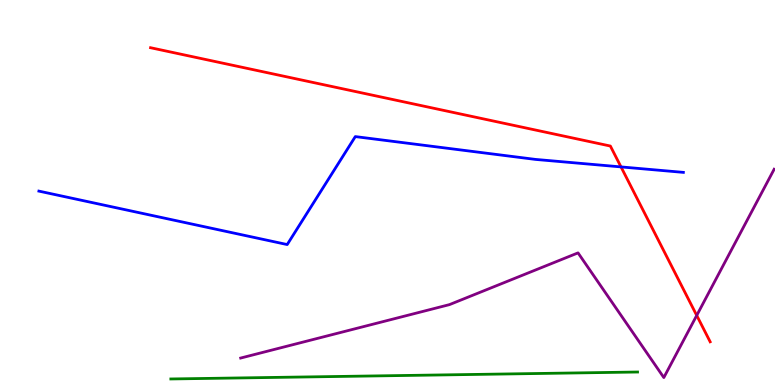[{'lines': ['blue', 'red'], 'intersections': [{'x': 8.01, 'y': 5.66}]}, {'lines': ['green', 'red'], 'intersections': []}, {'lines': ['purple', 'red'], 'intersections': [{'x': 8.99, 'y': 1.81}]}, {'lines': ['blue', 'green'], 'intersections': []}, {'lines': ['blue', 'purple'], 'intersections': []}, {'lines': ['green', 'purple'], 'intersections': []}]